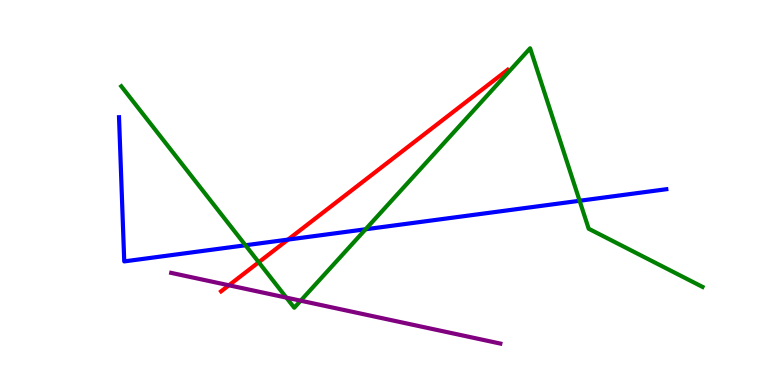[{'lines': ['blue', 'red'], 'intersections': [{'x': 3.72, 'y': 3.78}]}, {'lines': ['green', 'red'], 'intersections': [{'x': 3.34, 'y': 3.19}]}, {'lines': ['purple', 'red'], 'intersections': [{'x': 2.95, 'y': 2.59}]}, {'lines': ['blue', 'green'], 'intersections': [{'x': 3.17, 'y': 3.63}, {'x': 4.72, 'y': 4.05}, {'x': 7.48, 'y': 4.79}]}, {'lines': ['blue', 'purple'], 'intersections': []}, {'lines': ['green', 'purple'], 'intersections': [{'x': 3.69, 'y': 2.27}, {'x': 3.88, 'y': 2.19}]}]